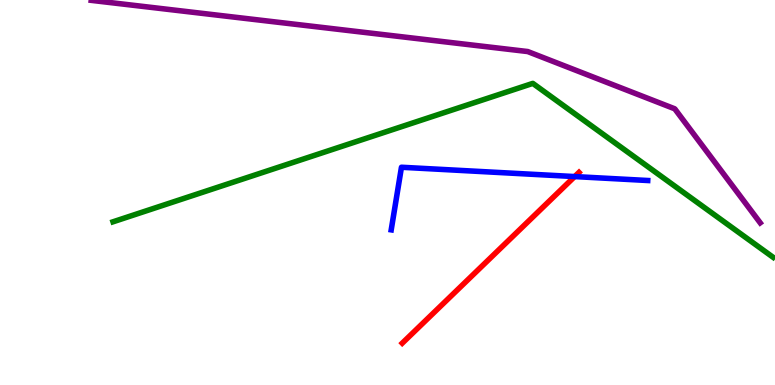[{'lines': ['blue', 'red'], 'intersections': [{'x': 7.42, 'y': 5.41}]}, {'lines': ['green', 'red'], 'intersections': []}, {'lines': ['purple', 'red'], 'intersections': []}, {'lines': ['blue', 'green'], 'intersections': []}, {'lines': ['blue', 'purple'], 'intersections': []}, {'lines': ['green', 'purple'], 'intersections': []}]